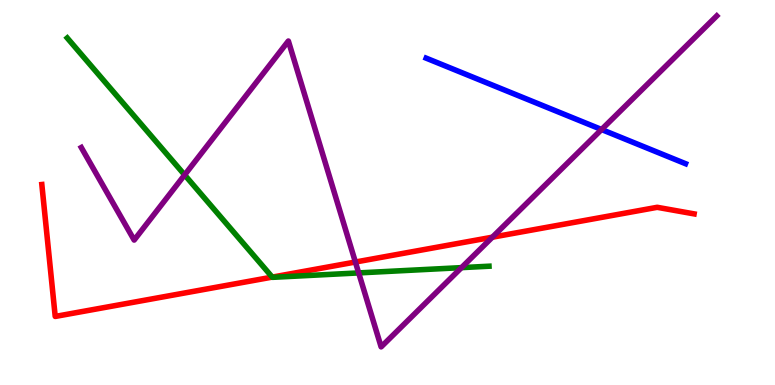[{'lines': ['blue', 'red'], 'intersections': []}, {'lines': ['green', 'red'], 'intersections': [{'x': 3.51, 'y': 2.8}]}, {'lines': ['purple', 'red'], 'intersections': [{'x': 4.59, 'y': 3.19}, {'x': 6.35, 'y': 3.84}]}, {'lines': ['blue', 'green'], 'intersections': []}, {'lines': ['blue', 'purple'], 'intersections': [{'x': 7.76, 'y': 6.64}]}, {'lines': ['green', 'purple'], 'intersections': [{'x': 2.38, 'y': 5.46}, {'x': 4.63, 'y': 2.91}, {'x': 5.95, 'y': 3.05}]}]